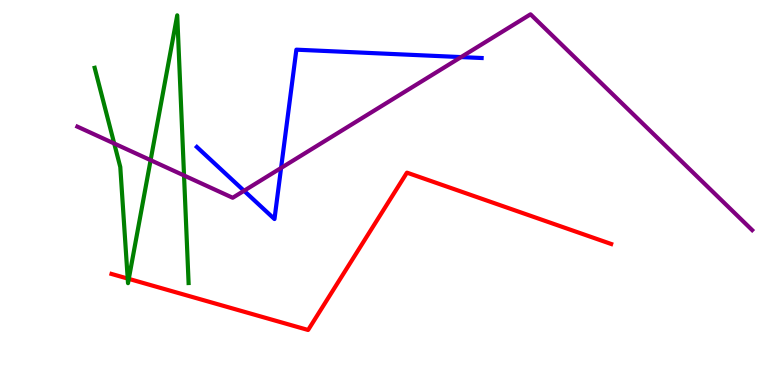[{'lines': ['blue', 'red'], 'intersections': []}, {'lines': ['green', 'red'], 'intersections': [{'x': 1.65, 'y': 2.76}, {'x': 1.66, 'y': 2.76}]}, {'lines': ['purple', 'red'], 'intersections': []}, {'lines': ['blue', 'green'], 'intersections': []}, {'lines': ['blue', 'purple'], 'intersections': [{'x': 3.15, 'y': 5.04}, {'x': 3.63, 'y': 5.64}, {'x': 5.95, 'y': 8.52}]}, {'lines': ['green', 'purple'], 'intersections': [{'x': 1.47, 'y': 6.27}, {'x': 1.94, 'y': 5.84}, {'x': 2.37, 'y': 5.44}]}]